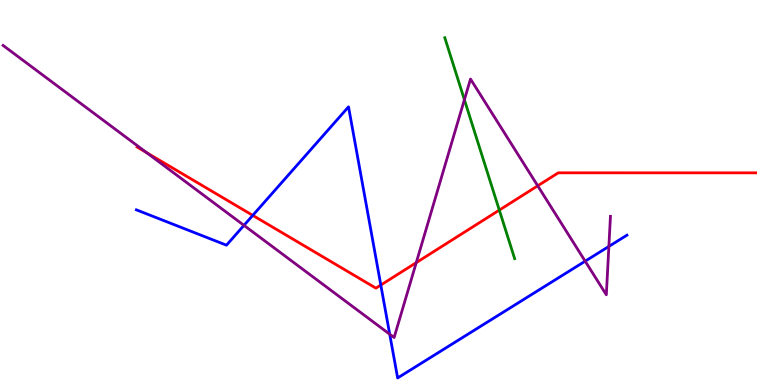[{'lines': ['blue', 'red'], 'intersections': [{'x': 3.26, 'y': 4.41}, {'x': 4.91, 'y': 2.6}]}, {'lines': ['green', 'red'], 'intersections': [{'x': 6.44, 'y': 4.54}]}, {'lines': ['purple', 'red'], 'intersections': [{'x': 1.89, 'y': 6.04}, {'x': 5.37, 'y': 3.18}, {'x': 6.94, 'y': 5.17}]}, {'lines': ['blue', 'green'], 'intersections': []}, {'lines': ['blue', 'purple'], 'intersections': [{'x': 3.15, 'y': 4.15}, {'x': 5.03, 'y': 1.32}, {'x': 7.55, 'y': 3.22}, {'x': 7.86, 'y': 3.6}]}, {'lines': ['green', 'purple'], 'intersections': [{'x': 5.99, 'y': 7.41}]}]